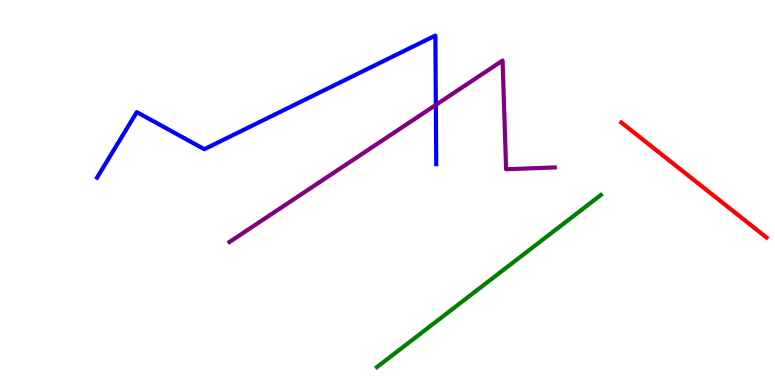[{'lines': ['blue', 'red'], 'intersections': []}, {'lines': ['green', 'red'], 'intersections': []}, {'lines': ['purple', 'red'], 'intersections': []}, {'lines': ['blue', 'green'], 'intersections': []}, {'lines': ['blue', 'purple'], 'intersections': [{'x': 5.62, 'y': 7.28}]}, {'lines': ['green', 'purple'], 'intersections': []}]